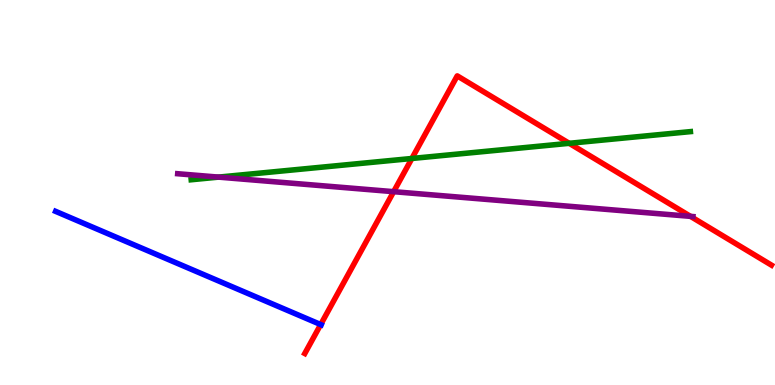[{'lines': ['blue', 'red'], 'intersections': [{'x': 4.14, 'y': 1.57}]}, {'lines': ['green', 'red'], 'intersections': [{'x': 5.31, 'y': 5.88}, {'x': 7.34, 'y': 6.28}]}, {'lines': ['purple', 'red'], 'intersections': [{'x': 5.08, 'y': 5.02}, {'x': 8.91, 'y': 4.38}]}, {'lines': ['blue', 'green'], 'intersections': []}, {'lines': ['blue', 'purple'], 'intersections': []}, {'lines': ['green', 'purple'], 'intersections': [{'x': 2.82, 'y': 5.4}]}]